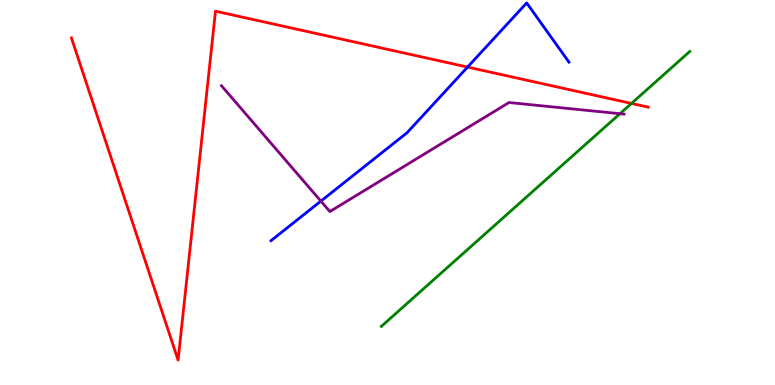[{'lines': ['blue', 'red'], 'intersections': [{'x': 6.03, 'y': 8.26}]}, {'lines': ['green', 'red'], 'intersections': [{'x': 8.15, 'y': 7.31}]}, {'lines': ['purple', 'red'], 'intersections': []}, {'lines': ['blue', 'green'], 'intersections': []}, {'lines': ['blue', 'purple'], 'intersections': [{'x': 4.14, 'y': 4.78}]}, {'lines': ['green', 'purple'], 'intersections': [{'x': 8.0, 'y': 7.05}]}]